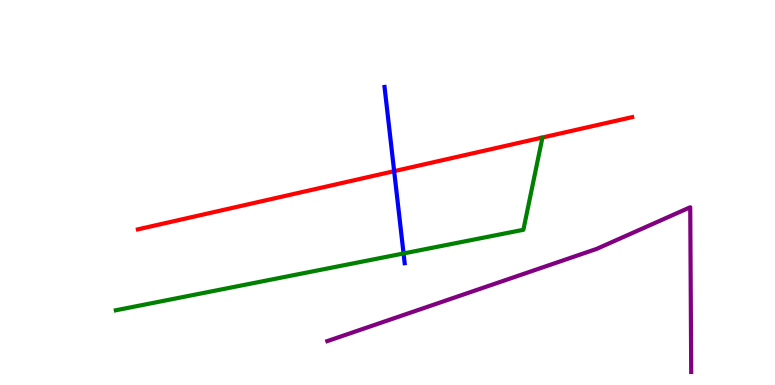[{'lines': ['blue', 'red'], 'intersections': [{'x': 5.09, 'y': 5.55}]}, {'lines': ['green', 'red'], 'intersections': []}, {'lines': ['purple', 'red'], 'intersections': []}, {'lines': ['blue', 'green'], 'intersections': [{'x': 5.21, 'y': 3.42}]}, {'lines': ['blue', 'purple'], 'intersections': []}, {'lines': ['green', 'purple'], 'intersections': []}]